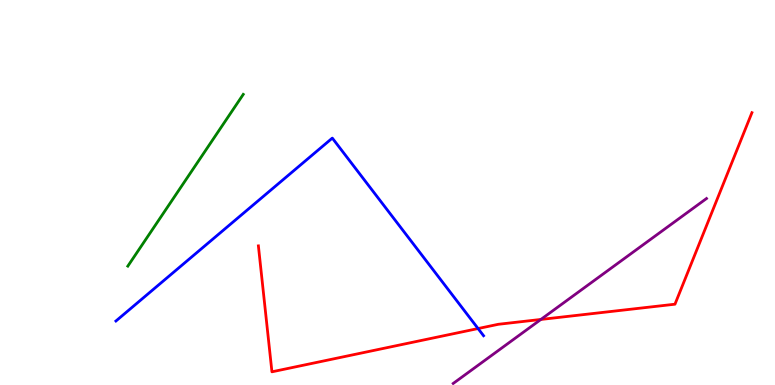[{'lines': ['blue', 'red'], 'intersections': [{'x': 6.17, 'y': 1.47}]}, {'lines': ['green', 'red'], 'intersections': []}, {'lines': ['purple', 'red'], 'intersections': [{'x': 6.98, 'y': 1.7}]}, {'lines': ['blue', 'green'], 'intersections': []}, {'lines': ['blue', 'purple'], 'intersections': []}, {'lines': ['green', 'purple'], 'intersections': []}]